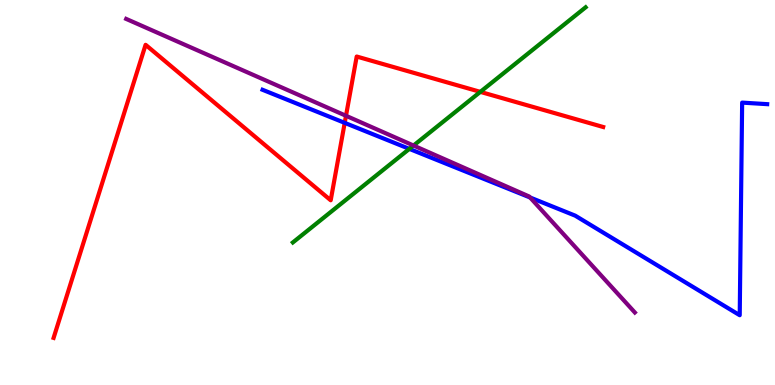[{'lines': ['blue', 'red'], 'intersections': [{'x': 4.45, 'y': 6.81}]}, {'lines': ['green', 'red'], 'intersections': [{'x': 6.2, 'y': 7.61}]}, {'lines': ['purple', 'red'], 'intersections': [{'x': 4.46, 'y': 6.99}]}, {'lines': ['blue', 'green'], 'intersections': [{'x': 5.28, 'y': 6.13}]}, {'lines': ['blue', 'purple'], 'intersections': [{'x': 6.84, 'y': 4.87}]}, {'lines': ['green', 'purple'], 'intersections': [{'x': 5.34, 'y': 6.22}]}]